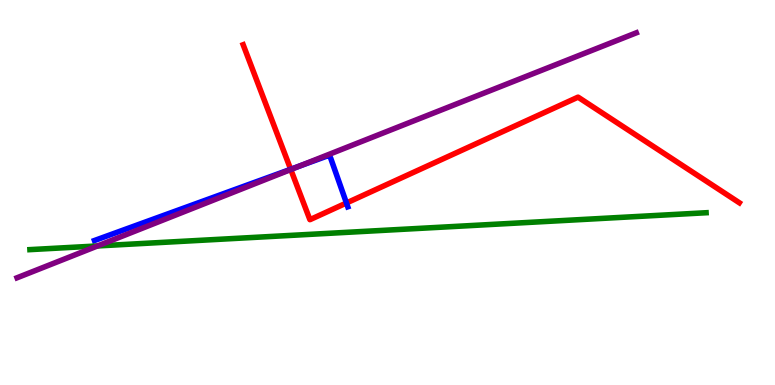[{'lines': ['blue', 'red'], 'intersections': [{'x': 3.75, 'y': 5.6}, {'x': 4.47, 'y': 4.73}]}, {'lines': ['green', 'red'], 'intersections': []}, {'lines': ['purple', 'red'], 'intersections': [{'x': 3.75, 'y': 5.6}]}, {'lines': ['blue', 'green'], 'intersections': []}, {'lines': ['blue', 'purple'], 'intersections': [{'x': 3.86, 'y': 5.68}]}, {'lines': ['green', 'purple'], 'intersections': [{'x': 1.26, 'y': 3.61}]}]